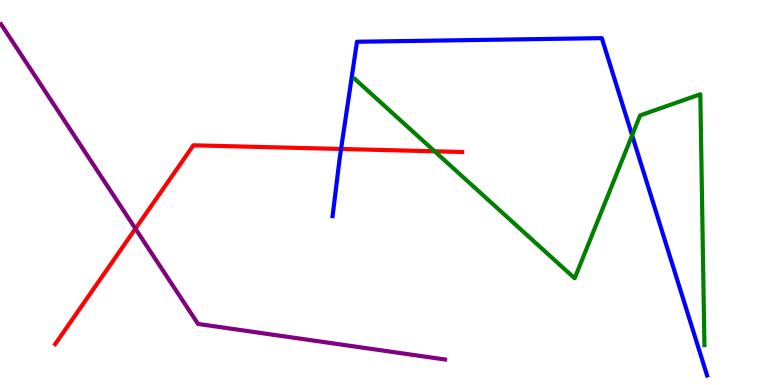[{'lines': ['blue', 'red'], 'intersections': [{'x': 4.4, 'y': 6.13}]}, {'lines': ['green', 'red'], 'intersections': [{'x': 5.61, 'y': 6.07}]}, {'lines': ['purple', 'red'], 'intersections': [{'x': 1.75, 'y': 4.06}]}, {'lines': ['blue', 'green'], 'intersections': [{'x': 8.16, 'y': 6.49}]}, {'lines': ['blue', 'purple'], 'intersections': []}, {'lines': ['green', 'purple'], 'intersections': []}]